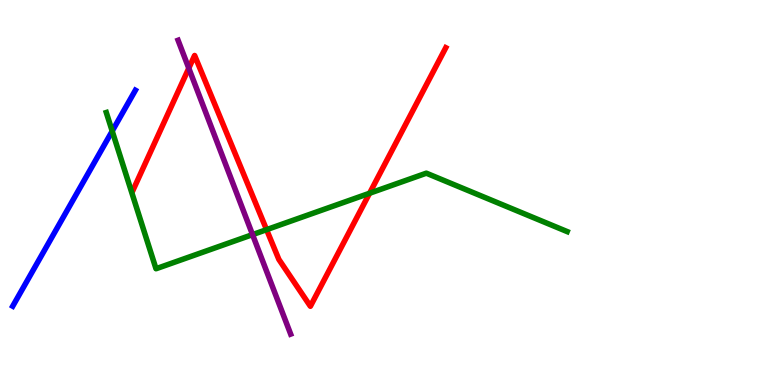[{'lines': ['blue', 'red'], 'intersections': []}, {'lines': ['green', 'red'], 'intersections': [{'x': 3.44, 'y': 4.03}, {'x': 4.77, 'y': 4.98}]}, {'lines': ['purple', 'red'], 'intersections': [{'x': 2.44, 'y': 8.23}]}, {'lines': ['blue', 'green'], 'intersections': [{'x': 1.45, 'y': 6.6}]}, {'lines': ['blue', 'purple'], 'intersections': []}, {'lines': ['green', 'purple'], 'intersections': [{'x': 3.26, 'y': 3.91}]}]